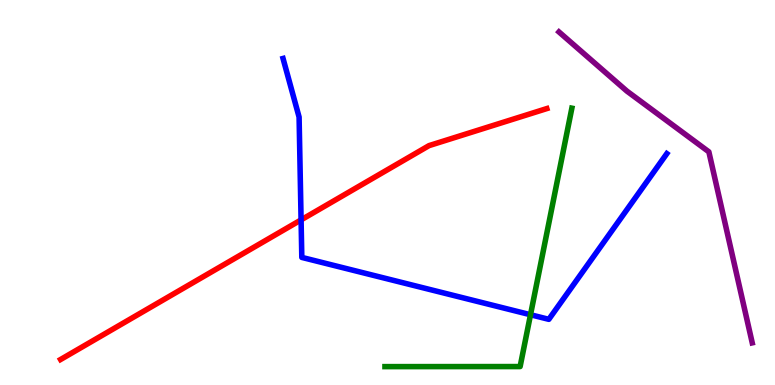[{'lines': ['blue', 'red'], 'intersections': [{'x': 3.88, 'y': 4.29}]}, {'lines': ['green', 'red'], 'intersections': []}, {'lines': ['purple', 'red'], 'intersections': []}, {'lines': ['blue', 'green'], 'intersections': [{'x': 6.85, 'y': 1.83}]}, {'lines': ['blue', 'purple'], 'intersections': []}, {'lines': ['green', 'purple'], 'intersections': []}]